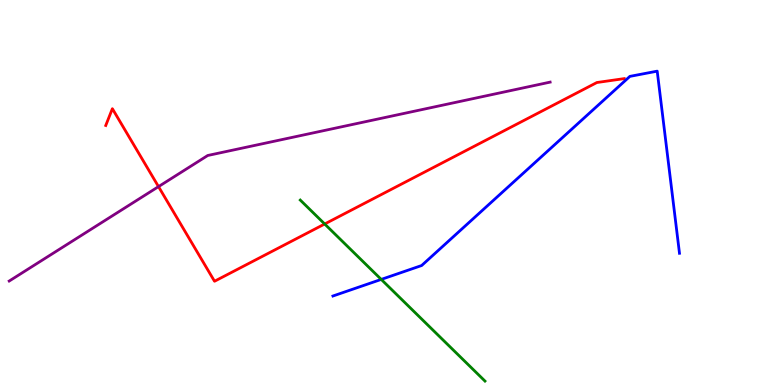[{'lines': ['blue', 'red'], 'intersections': []}, {'lines': ['green', 'red'], 'intersections': [{'x': 4.19, 'y': 4.18}]}, {'lines': ['purple', 'red'], 'intersections': [{'x': 2.05, 'y': 5.15}]}, {'lines': ['blue', 'green'], 'intersections': [{'x': 4.92, 'y': 2.74}]}, {'lines': ['blue', 'purple'], 'intersections': []}, {'lines': ['green', 'purple'], 'intersections': []}]